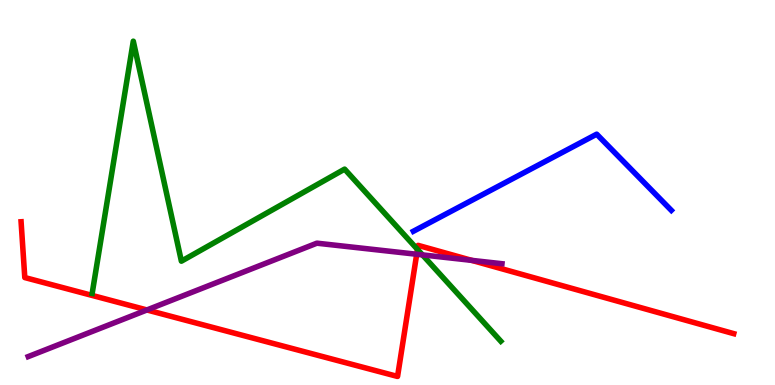[{'lines': ['blue', 'red'], 'intersections': []}, {'lines': ['green', 'red'], 'intersections': [{'x': 5.39, 'y': 3.52}]}, {'lines': ['purple', 'red'], 'intersections': [{'x': 1.9, 'y': 1.95}, {'x': 5.38, 'y': 3.4}, {'x': 6.09, 'y': 3.24}]}, {'lines': ['blue', 'green'], 'intersections': []}, {'lines': ['blue', 'purple'], 'intersections': []}, {'lines': ['green', 'purple'], 'intersections': [{'x': 5.45, 'y': 3.38}]}]